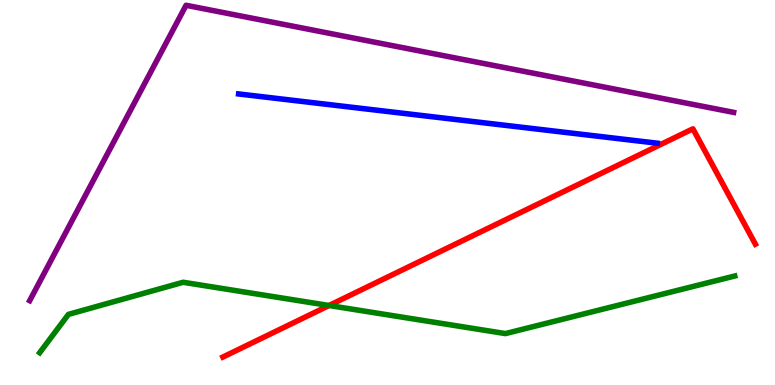[{'lines': ['blue', 'red'], 'intersections': []}, {'lines': ['green', 'red'], 'intersections': [{'x': 4.25, 'y': 2.06}]}, {'lines': ['purple', 'red'], 'intersections': []}, {'lines': ['blue', 'green'], 'intersections': []}, {'lines': ['blue', 'purple'], 'intersections': []}, {'lines': ['green', 'purple'], 'intersections': []}]